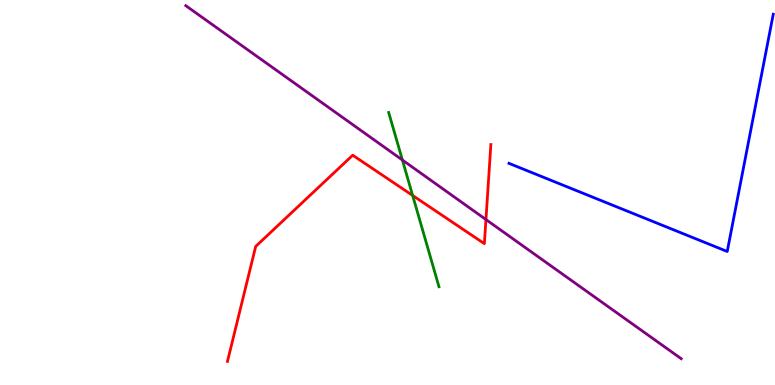[{'lines': ['blue', 'red'], 'intersections': []}, {'lines': ['green', 'red'], 'intersections': [{'x': 5.32, 'y': 4.92}]}, {'lines': ['purple', 'red'], 'intersections': [{'x': 6.27, 'y': 4.3}]}, {'lines': ['blue', 'green'], 'intersections': []}, {'lines': ['blue', 'purple'], 'intersections': []}, {'lines': ['green', 'purple'], 'intersections': [{'x': 5.19, 'y': 5.84}]}]